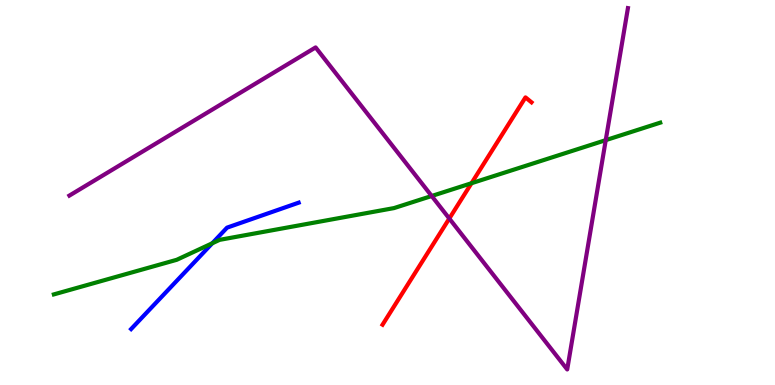[{'lines': ['blue', 'red'], 'intersections': []}, {'lines': ['green', 'red'], 'intersections': [{'x': 6.08, 'y': 5.24}]}, {'lines': ['purple', 'red'], 'intersections': [{'x': 5.8, 'y': 4.32}]}, {'lines': ['blue', 'green'], 'intersections': [{'x': 2.74, 'y': 3.68}]}, {'lines': ['blue', 'purple'], 'intersections': []}, {'lines': ['green', 'purple'], 'intersections': [{'x': 5.57, 'y': 4.91}, {'x': 7.82, 'y': 6.36}]}]